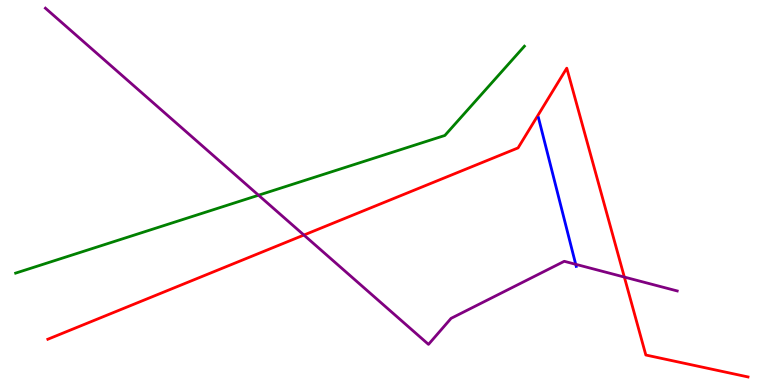[{'lines': ['blue', 'red'], 'intersections': []}, {'lines': ['green', 'red'], 'intersections': []}, {'lines': ['purple', 'red'], 'intersections': [{'x': 3.92, 'y': 3.89}, {'x': 8.06, 'y': 2.8}]}, {'lines': ['blue', 'green'], 'intersections': []}, {'lines': ['blue', 'purple'], 'intersections': [{'x': 7.43, 'y': 3.14}]}, {'lines': ['green', 'purple'], 'intersections': [{'x': 3.34, 'y': 4.93}]}]